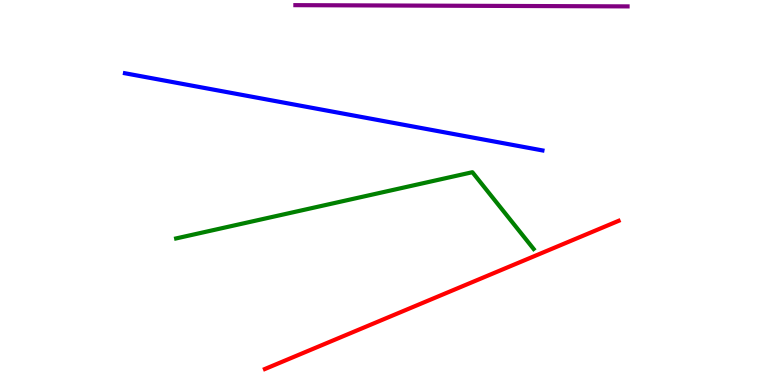[{'lines': ['blue', 'red'], 'intersections': []}, {'lines': ['green', 'red'], 'intersections': []}, {'lines': ['purple', 'red'], 'intersections': []}, {'lines': ['blue', 'green'], 'intersections': []}, {'lines': ['blue', 'purple'], 'intersections': []}, {'lines': ['green', 'purple'], 'intersections': []}]